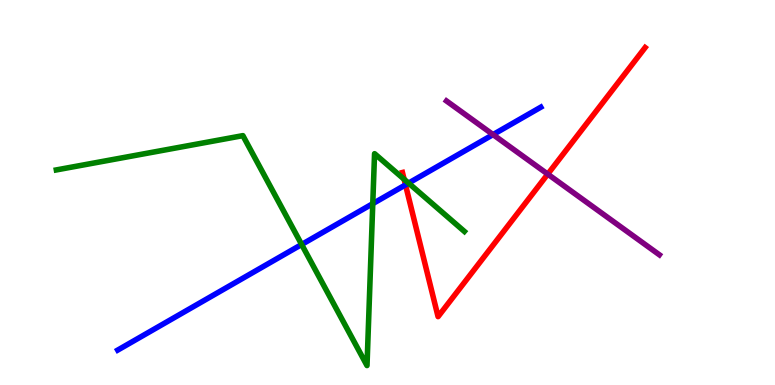[{'lines': ['blue', 'red'], 'intersections': [{'x': 5.23, 'y': 5.2}]}, {'lines': ['green', 'red'], 'intersections': [{'x': 5.21, 'y': 5.34}]}, {'lines': ['purple', 'red'], 'intersections': [{'x': 7.07, 'y': 5.48}]}, {'lines': ['blue', 'green'], 'intersections': [{'x': 3.89, 'y': 3.65}, {'x': 4.81, 'y': 4.71}, {'x': 5.27, 'y': 5.24}]}, {'lines': ['blue', 'purple'], 'intersections': [{'x': 6.36, 'y': 6.5}]}, {'lines': ['green', 'purple'], 'intersections': []}]